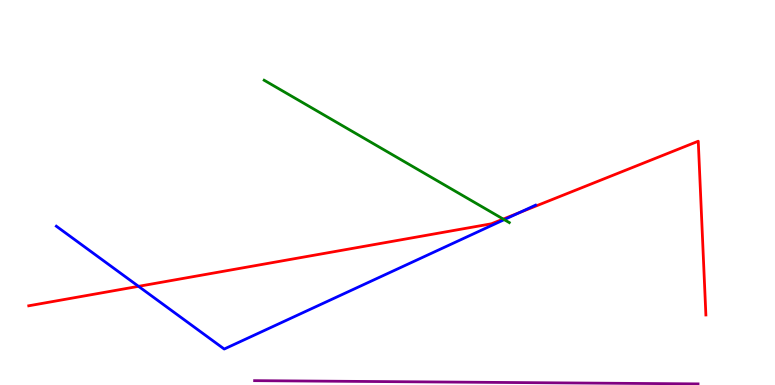[{'lines': ['blue', 'red'], 'intersections': [{'x': 1.79, 'y': 2.56}, {'x': 6.7, 'y': 4.48}]}, {'lines': ['green', 'red'], 'intersections': [{'x': 6.49, 'y': 4.31}]}, {'lines': ['purple', 'red'], 'intersections': []}, {'lines': ['blue', 'green'], 'intersections': [{'x': 6.51, 'y': 4.3}]}, {'lines': ['blue', 'purple'], 'intersections': []}, {'lines': ['green', 'purple'], 'intersections': []}]